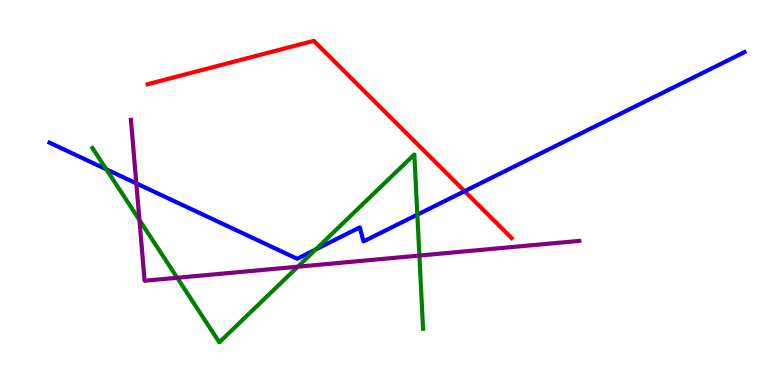[{'lines': ['blue', 'red'], 'intersections': [{'x': 5.99, 'y': 5.03}]}, {'lines': ['green', 'red'], 'intersections': []}, {'lines': ['purple', 'red'], 'intersections': []}, {'lines': ['blue', 'green'], 'intersections': [{'x': 1.37, 'y': 5.6}, {'x': 4.07, 'y': 3.52}, {'x': 5.38, 'y': 4.42}]}, {'lines': ['blue', 'purple'], 'intersections': [{'x': 1.76, 'y': 5.24}]}, {'lines': ['green', 'purple'], 'intersections': [{'x': 1.8, 'y': 4.29}, {'x': 2.29, 'y': 2.79}, {'x': 3.84, 'y': 3.07}, {'x': 5.41, 'y': 3.36}]}]